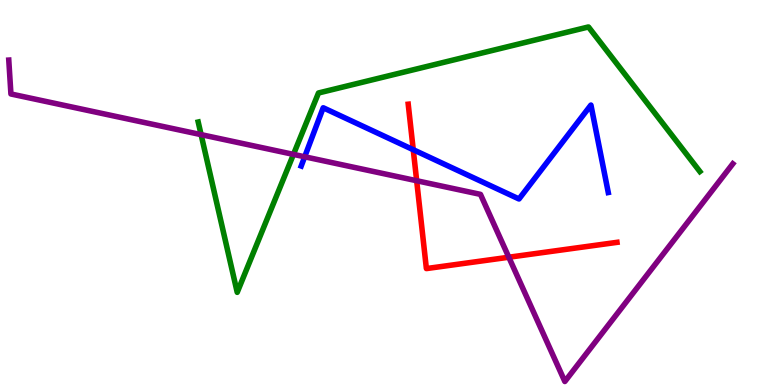[{'lines': ['blue', 'red'], 'intersections': [{'x': 5.33, 'y': 6.11}]}, {'lines': ['green', 'red'], 'intersections': []}, {'lines': ['purple', 'red'], 'intersections': [{'x': 5.38, 'y': 5.31}, {'x': 6.57, 'y': 3.32}]}, {'lines': ['blue', 'green'], 'intersections': []}, {'lines': ['blue', 'purple'], 'intersections': [{'x': 3.93, 'y': 5.93}]}, {'lines': ['green', 'purple'], 'intersections': [{'x': 2.59, 'y': 6.5}, {'x': 3.79, 'y': 5.99}]}]